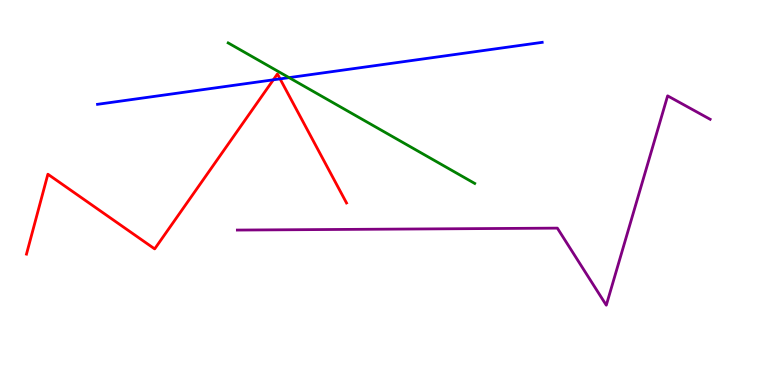[{'lines': ['blue', 'red'], 'intersections': [{'x': 3.53, 'y': 7.93}, {'x': 3.61, 'y': 7.95}]}, {'lines': ['green', 'red'], 'intersections': []}, {'lines': ['purple', 'red'], 'intersections': []}, {'lines': ['blue', 'green'], 'intersections': [{'x': 3.73, 'y': 7.98}]}, {'lines': ['blue', 'purple'], 'intersections': []}, {'lines': ['green', 'purple'], 'intersections': []}]